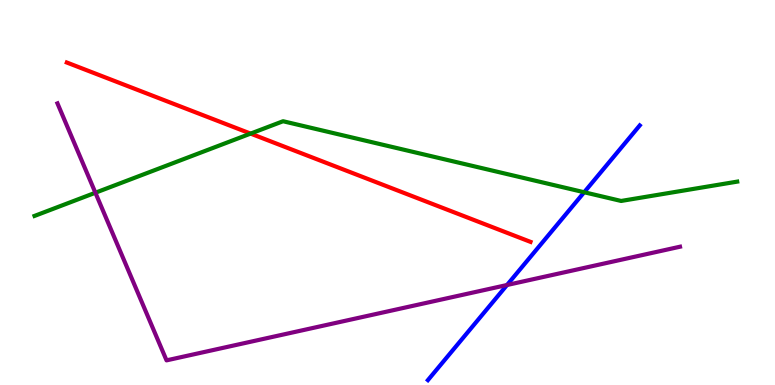[{'lines': ['blue', 'red'], 'intersections': []}, {'lines': ['green', 'red'], 'intersections': [{'x': 3.23, 'y': 6.53}]}, {'lines': ['purple', 'red'], 'intersections': []}, {'lines': ['blue', 'green'], 'intersections': [{'x': 7.54, 'y': 5.01}]}, {'lines': ['blue', 'purple'], 'intersections': [{'x': 6.54, 'y': 2.6}]}, {'lines': ['green', 'purple'], 'intersections': [{'x': 1.23, 'y': 4.99}]}]